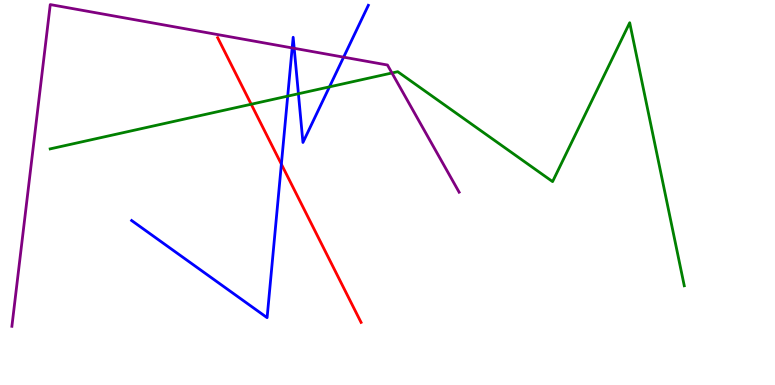[{'lines': ['blue', 'red'], 'intersections': [{'x': 3.63, 'y': 5.74}]}, {'lines': ['green', 'red'], 'intersections': [{'x': 3.24, 'y': 7.29}]}, {'lines': ['purple', 'red'], 'intersections': []}, {'lines': ['blue', 'green'], 'intersections': [{'x': 3.71, 'y': 7.5}, {'x': 3.85, 'y': 7.56}, {'x': 4.25, 'y': 7.74}]}, {'lines': ['blue', 'purple'], 'intersections': [{'x': 3.77, 'y': 8.75}, {'x': 3.8, 'y': 8.75}, {'x': 4.43, 'y': 8.52}]}, {'lines': ['green', 'purple'], 'intersections': [{'x': 5.06, 'y': 8.1}]}]